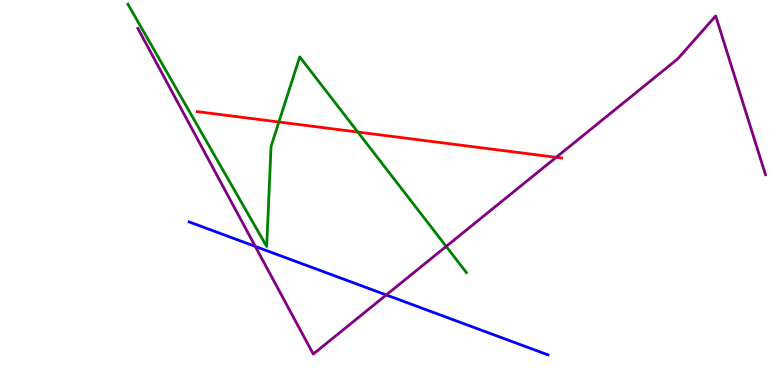[{'lines': ['blue', 'red'], 'intersections': []}, {'lines': ['green', 'red'], 'intersections': [{'x': 3.6, 'y': 6.83}, {'x': 4.62, 'y': 6.57}]}, {'lines': ['purple', 'red'], 'intersections': [{'x': 7.18, 'y': 5.91}]}, {'lines': ['blue', 'green'], 'intersections': []}, {'lines': ['blue', 'purple'], 'intersections': [{'x': 3.29, 'y': 3.6}, {'x': 4.98, 'y': 2.34}]}, {'lines': ['green', 'purple'], 'intersections': [{'x': 5.76, 'y': 3.6}]}]